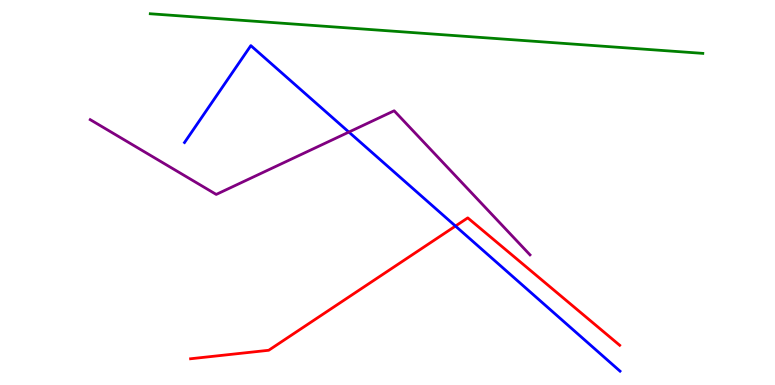[{'lines': ['blue', 'red'], 'intersections': [{'x': 5.88, 'y': 4.13}]}, {'lines': ['green', 'red'], 'intersections': []}, {'lines': ['purple', 'red'], 'intersections': []}, {'lines': ['blue', 'green'], 'intersections': []}, {'lines': ['blue', 'purple'], 'intersections': [{'x': 4.5, 'y': 6.57}]}, {'lines': ['green', 'purple'], 'intersections': []}]